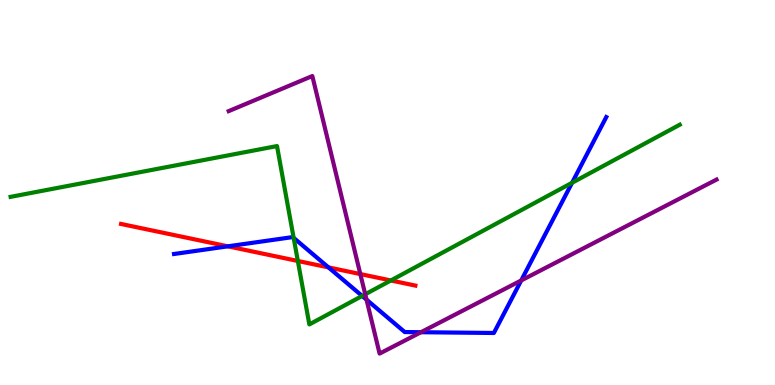[{'lines': ['blue', 'red'], 'intersections': [{'x': 2.94, 'y': 3.6}, {'x': 4.24, 'y': 3.05}]}, {'lines': ['green', 'red'], 'intersections': [{'x': 3.84, 'y': 3.22}, {'x': 5.04, 'y': 2.72}]}, {'lines': ['purple', 'red'], 'intersections': [{'x': 4.65, 'y': 2.88}]}, {'lines': ['blue', 'green'], 'intersections': [{'x': 3.79, 'y': 3.82}, {'x': 4.67, 'y': 2.31}, {'x': 7.38, 'y': 5.25}]}, {'lines': ['blue', 'purple'], 'intersections': [{'x': 4.73, 'y': 2.22}, {'x': 5.43, 'y': 1.37}, {'x': 6.73, 'y': 2.72}]}, {'lines': ['green', 'purple'], 'intersections': [{'x': 4.71, 'y': 2.36}]}]